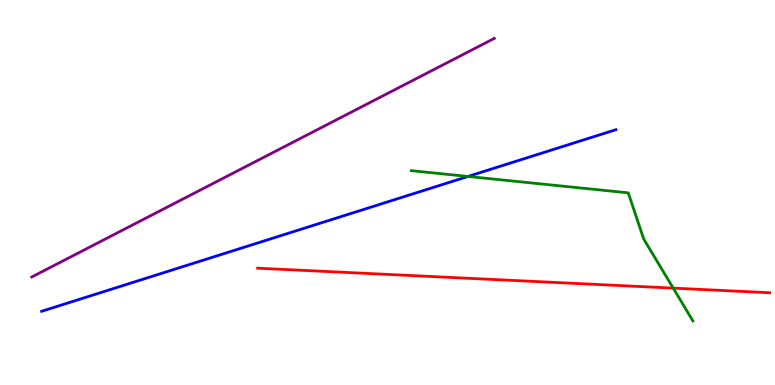[{'lines': ['blue', 'red'], 'intersections': []}, {'lines': ['green', 'red'], 'intersections': [{'x': 8.69, 'y': 2.52}]}, {'lines': ['purple', 'red'], 'intersections': []}, {'lines': ['blue', 'green'], 'intersections': [{'x': 6.04, 'y': 5.42}]}, {'lines': ['blue', 'purple'], 'intersections': []}, {'lines': ['green', 'purple'], 'intersections': []}]